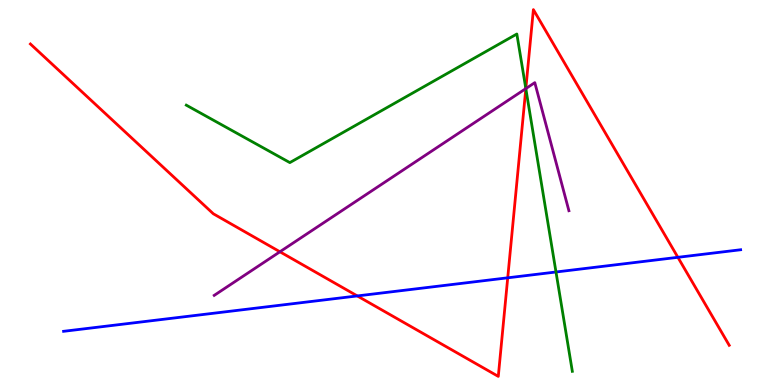[{'lines': ['blue', 'red'], 'intersections': [{'x': 4.61, 'y': 2.31}, {'x': 6.55, 'y': 2.78}, {'x': 8.75, 'y': 3.32}]}, {'lines': ['green', 'red'], 'intersections': [{'x': 6.78, 'y': 7.7}]}, {'lines': ['purple', 'red'], 'intersections': [{'x': 3.61, 'y': 3.46}, {'x': 6.78, 'y': 7.7}]}, {'lines': ['blue', 'green'], 'intersections': [{'x': 7.17, 'y': 2.94}]}, {'lines': ['blue', 'purple'], 'intersections': []}, {'lines': ['green', 'purple'], 'intersections': [{'x': 6.78, 'y': 7.7}]}]